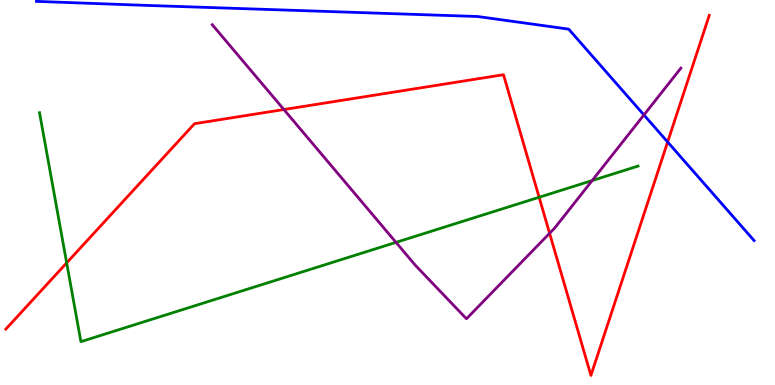[{'lines': ['blue', 'red'], 'intersections': [{'x': 8.61, 'y': 6.31}]}, {'lines': ['green', 'red'], 'intersections': [{'x': 0.86, 'y': 3.17}, {'x': 6.96, 'y': 4.88}]}, {'lines': ['purple', 'red'], 'intersections': [{'x': 3.66, 'y': 7.16}, {'x': 7.09, 'y': 3.94}]}, {'lines': ['blue', 'green'], 'intersections': []}, {'lines': ['blue', 'purple'], 'intersections': [{'x': 8.31, 'y': 7.01}]}, {'lines': ['green', 'purple'], 'intersections': [{'x': 5.11, 'y': 3.7}, {'x': 7.64, 'y': 5.31}]}]